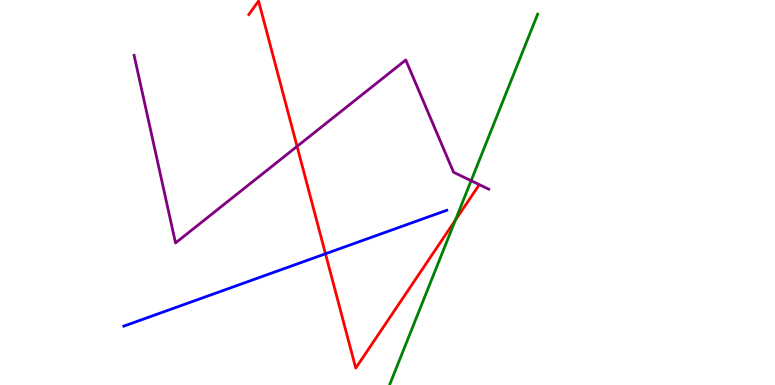[{'lines': ['blue', 'red'], 'intersections': [{'x': 4.2, 'y': 3.41}]}, {'lines': ['green', 'red'], 'intersections': [{'x': 5.88, 'y': 4.28}]}, {'lines': ['purple', 'red'], 'intersections': [{'x': 3.83, 'y': 6.2}]}, {'lines': ['blue', 'green'], 'intersections': []}, {'lines': ['blue', 'purple'], 'intersections': []}, {'lines': ['green', 'purple'], 'intersections': [{'x': 6.08, 'y': 5.31}]}]